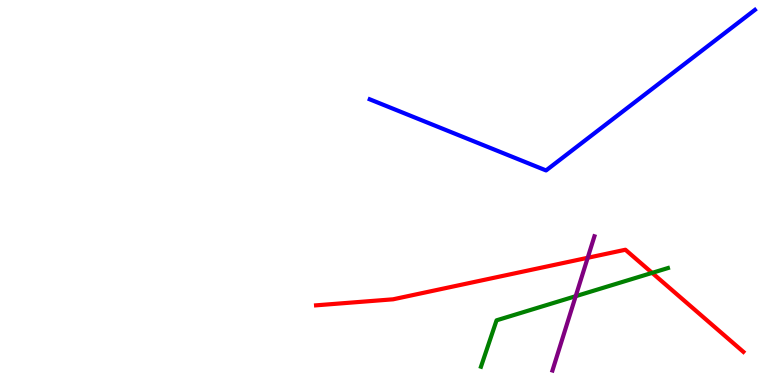[{'lines': ['blue', 'red'], 'intersections': []}, {'lines': ['green', 'red'], 'intersections': [{'x': 8.41, 'y': 2.91}]}, {'lines': ['purple', 'red'], 'intersections': [{'x': 7.58, 'y': 3.3}]}, {'lines': ['blue', 'green'], 'intersections': []}, {'lines': ['blue', 'purple'], 'intersections': []}, {'lines': ['green', 'purple'], 'intersections': [{'x': 7.43, 'y': 2.31}]}]